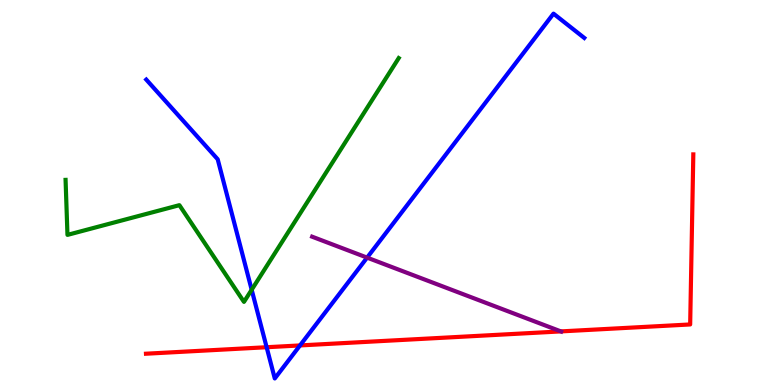[{'lines': ['blue', 'red'], 'intersections': [{'x': 3.44, 'y': 0.981}, {'x': 3.87, 'y': 1.03}]}, {'lines': ['green', 'red'], 'intersections': []}, {'lines': ['purple', 'red'], 'intersections': [{'x': 7.24, 'y': 1.39}]}, {'lines': ['blue', 'green'], 'intersections': [{'x': 3.25, 'y': 2.47}]}, {'lines': ['blue', 'purple'], 'intersections': [{'x': 4.74, 'y': 3.31}]}, {'lines': ['green', 'purple'], 'intersections': []}]